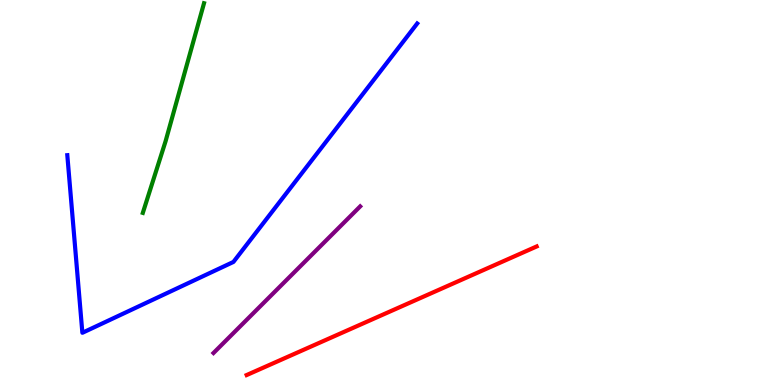[{'lines': ['blue', 'red'], 'intersections': []}, {'lines': ['green', 'red'], 'intersections': []}, {'lines': ['purple', 'red'], 'intersections': []}, {'lines': ['blue', 'green'], 'intersections': []}, {'lines': ['blue', 'purple'], 'intersections': []}, {'lines': ['green', 'purple'], 'intersections': []}]